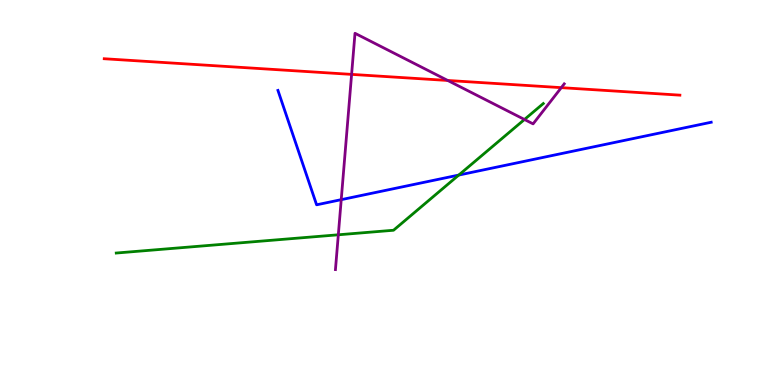[{'lines': ['blue', 'red'], 'intersections': []}, {'lines': ['green', 'red'], 'intersections': []}, {'lines': ['purple', 'red'], 'intersections': [{'x': 4.54, 'y': 8.07}, {'x': 5.78, 'y': 7.91}, {'x': 7.24, 'y': 7.72}]}, {'lines': ['blue', 'green'], 'intersections': [{'x': 5.92, 'y': 5.45}]}, {'lines': ['blue', 'purple'], 'intersections': [{'x': 4.4, 'y': 4.81}]}, {'lines': ['green', 'purple'], 'intersections': [{'x': 4.37, 'y': 3.9}, {'x': 6.77, 'y': 6.9}]}]